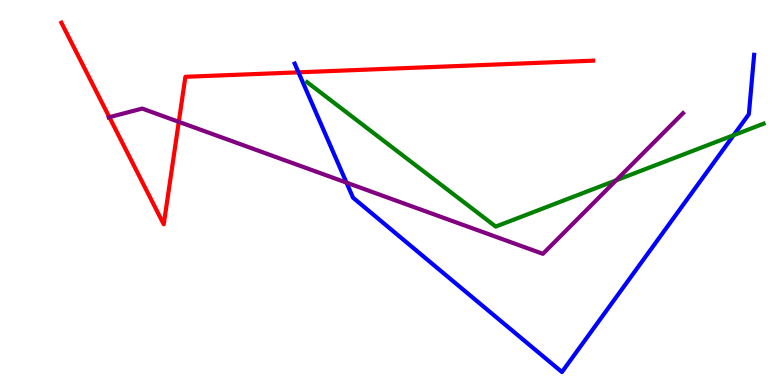[{'lines': ['blue', 'red'], 'intersections': [{'x': 3.85, 'y': 8.12}]}, {'lines': ['green', 'red'], 'intersections': []}, {'lines': ['purple', 'red'], 'intersections': [{'x': 1.41, 'y': 6.96}, {'x': 2.31, 'y': 6.84}]}, {'lines': ['blue', 'green'], 'intersections': [{'x': 9.47, 'y': 6.49}]}, {'lines': ['blue', 'purple'], 'intersections': [{'x': 4.47, 'y': 5.26}]}, {'lines': ['green', 'purple'], 'intersections': [{'x': 7.95, 'y': 5.32}]}]